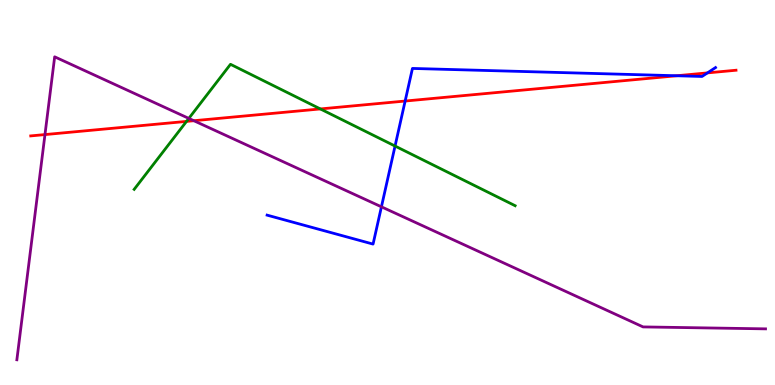[{'lines': ['blue', 'red'], 'intersections': [{'x': 5.23, 'y': 7.38}, {'x': 8.73, 'y': 8.03}, {'x': 9.13, 'y': 8.11}]}, {'lines': ['green', 'red'], 'intersections': [{'x': 2.41, 'y': 6.85}, {'x': 4.13, 'y': 7.17}]}, {'lines': ['purple', 'red'], 'intersections': [{'x': 0.58, 'y': 6.5}, {'x': 2.5, 'y': 6.86}]}, {'lines': ['blue', 'green'], 'intersections': [{'x': 5.1, 'y': 6.21}]}, {'lines': ['blue', 'purple'], 'intersections': [{'x': 4.92, 'y': 4.63}]}, {'lines': ['green', 'purple'], 'intersections': [{'x': 2.44, 'y': 6.92}]}]